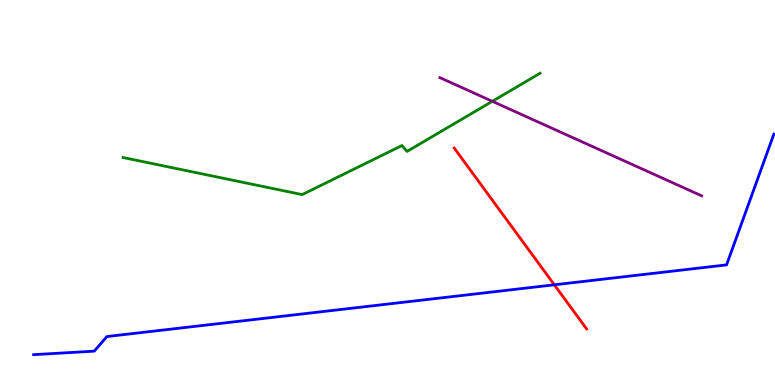[{'lines': ['blue', 'red'], 'intersections': [{'x': 7.15, 'y': 2.6}]}, {'lines': ['green', 'red'], 'intersections': []}, {'lines': ['purple', 'red'], 'intersections': []}, {'lines': ['blue', 'green'], 'intersections': []}, {'lines': ['blue', 'purple'], 'intersections': []}, {'lines': ['green', 'purple'], 'intersections': [{'x': 6.35, 'y': 7.37}]}]